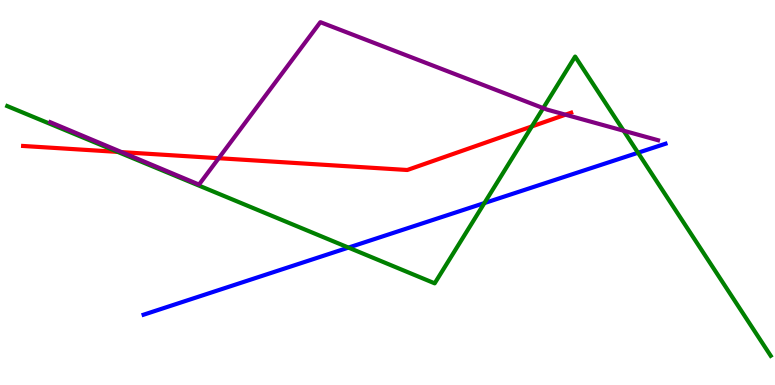[{'lines': ['blue', 'red'], 'intersections': []}, {'lines': ['green', 'red'], 'intersections': [{'x': 1.52, 'y': 6.05}, {'x': 6.86, 'y': 6.72}]}, {'lines': ['purple', 'red'], 'intersections': [{'x': 1.57, 'y': 6.05}, {'x': 2.82, 'y': 5.89}, {'x': 7.3, 'y': 7.02}]}, {'lines': ['blue', 'green'], 'intersections': [{'x': 4.5, 'y': 3.57}, {'x': 6.25, 'y': 4.73}, {'x': 8.23, 'y': 6.03}]}, {'lines': ['blue', 'purple'], 'intersections': []}, {'lines': ['green', 'purple'], 'intersections': [{'x': 7.01, 'y': 7.19}, {'x': 8.05, 'y': 6.6}]}]